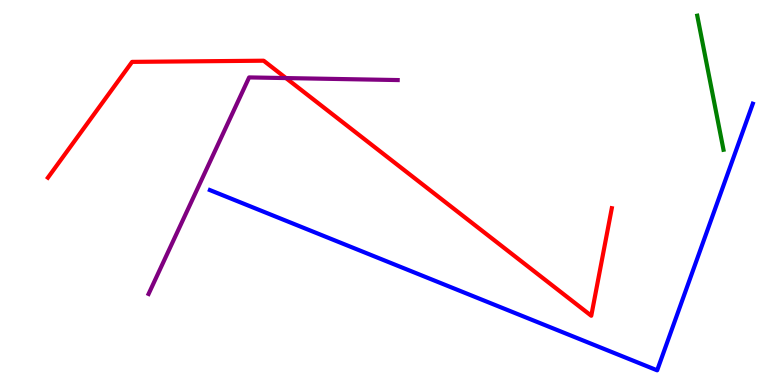[{'lines': ['blue', 'red'], 'intersections': []}, {'lines': ['green', 'red'], 'intersections': []}, {'lines': ['purple', 'red'], 'intersections': [{'x': 3.69, 'y': 7.97}]}, {'lines': ['blue', 'green'], 'intersections': []}, {'lines': ['blue', 'purple'], 'intersections': []}, {'lines': ['green', 'purple'], 'intersections': []}]